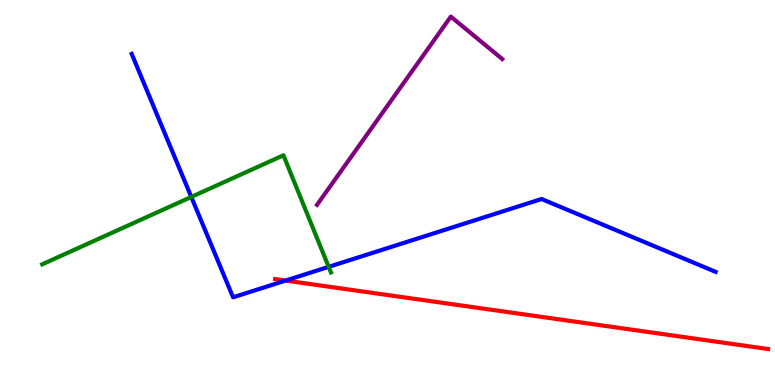[{'lines': ['blue', 'red'], 'intersections': [{'x': 3.69, 'y': 2.71}]}, {'lines': ['green', 'red'], 'intersections': []}, {'lines': ['purple', 'red'], 'intersections': []}, {'lines': ['blue', 'green'], 'intersections': [{'x': 2.47, 'y': 4.88}, {'x': 4.24, 'y': 3.07}]}, {'lines': ['blue', 'purple'], 'intersections': []}, {'lines': ['green', 'purple'], 'intersections': []}]